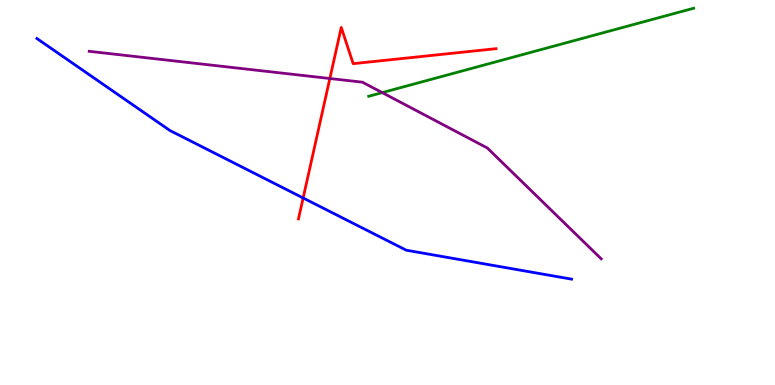[{'lines': ['blue', 'red'], 'intersections': [{'x': 3.91, 'y': 4.86}]}, {'lines': ['green', 'red'], 'intersections': []}, {'lines': ['purple', 'red'], 'intersections': [{'x': 4.26, 'y': 7.96}]}, {'lines': ['blue', 'green'], 'intersections': []}, {'lines': ['blue', 'purple'], 'intersections': []}, {'lines': ['green', 'purple'], 'intersections': [{'x': 4.93, 'y': 7.59}]}]